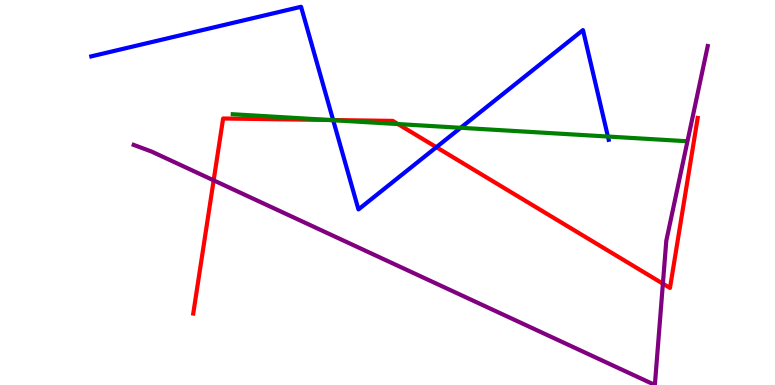[{'lines': ['blue', 'red'], 'intersections': [{'x': 4.3, 'y': 6.88}, {'x': 5.63, 'y': 6.18}]}, {'lines': ['green', 'red'], 'intersections': [{'x': 4.25, 'y': 6.88}, {'x': 5.14, 'y': 6.78}]}, {'lines': ['purple', 'red'], 'intersections': [{'x': 2.76, 'y': 5.32}, {'x': 8.55, 'y': 2.63}]}, {'lines': ['blue', 'green'], 'intersections': [{'x': 4.3, 'y': 6.88}, {'x': 5.94, 'y': 6.68}, {'x': 7.84, 'y': 6.45}]}, {'lines': ['blue', 'purple'], 'intersections': []}, {'lines': ['green', 'purple'], 'intersections': []}]